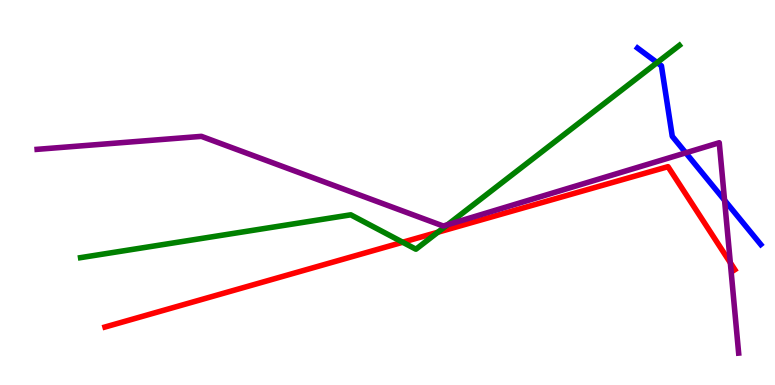[{'lines': ['blue', 'red'], 'intersections': []}, {'lines': ['green', 'red'], 'intersections': [{'x': 5.2, 'y': 3.71}, {'x': 5.65, 'y': 3.97}]}, {'lines': ['purple', 'red'], 'intersections': [{'x': 9.42, 'y': 3.18}]}, {'lines': ['blue', 'green'], 'intersections': [{'x': 8.48, 'y': 8.37}]}, {'lines': ['blue', 'purple'], 'intersections': [{'x': 8.85, 'y': 6.03}, {'x': 9.35, 'y': 4.8}]}, {'lines': ['green', 'purple'], 'intersections': [{'x': 5.77, 'y': 4.16}]}]